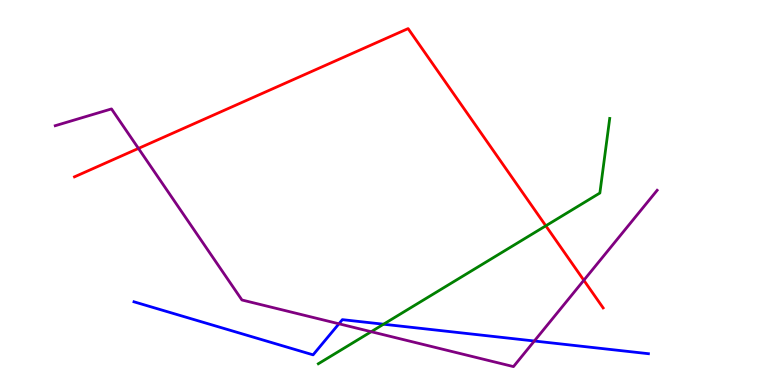[{'lines': ['blue', 'red'], 'intersections': []}, {'lines': ['green', 'red'], 'intersections': [{'x': 7.04, 'y': 4.13}]}, {'lines': ['purple', 'red'], 'intersections': [{'x': 1.79, 'y': 6.15}, {'x': 7.53, 'y': 2.72}]}, {'lines': ['blue', 'green'], 'intersections': [{'x': 4.95, 'y': 1.58}]}, {'lines': ['blue', 'purple'], 'intersections': [{'x': 4.37, 'y': 1.59}, {'x': 6.89, 'y': 1.14}]}, {'lines': ['green', 'purple'], 'intersections': [{'x': 4.79, 'y': 1.38}]}]